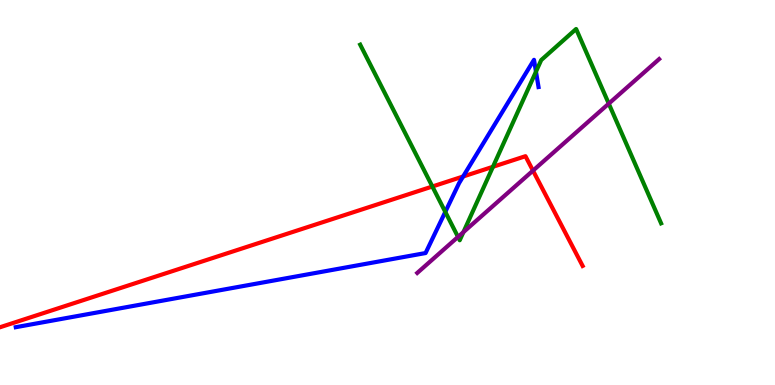[{'lines': ['blue', 'red'], 'intersections': [{'x': 5.98, 'y': 5.42}]}, {'lines': ['green', 'red'], 'intersections': [{'x': 5.58, 'y': 5.16}, {'x': 6.36, 'y': 5.67}]}, {'lines': ['purple', 'red'], 'intersections': [{'x': 6.88, 'y': 5.57}]}, {'lines': ['blue', 'green'], 'intersections': [{'x': 5.75, 'y': 4.5}, {'x': 6.92, 'y': 8.14}]}, {'lines': ['blue', 'purple'], 'intersections': []}, {'lines': ['green', 'purple'], 'intersections': [{'x': 5.91, 'y': 3.85}, {'x': 5.98, 'y': 3.97}, {'x': 7.85, 'y': 7.31}]}]